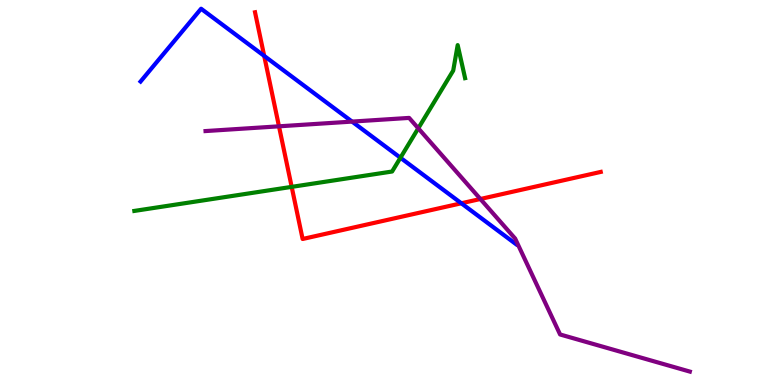[{'lines': ['blue', 'red'], 'intersections': [{'x': 3.41, 'y': 8.55}, {'x': 5.95, 'y': 4.72}]}, {'lines': ['green', 'red'], 'intersections': [{'x': 3.76, 'y': 5.15}]}, {'lines': ['purple', 'red'], 'intersections': [{'x': 3.6, 'y': 6.72}, {'x': 6.2, 'y': 4.83}]}, {'lines': ['blue', 'green'], 'intersections': [{'x': 5.17, 'y': 5.9}]}, {'lines': ['blue', 'purple'], 'intersections': [{'x': 4.54, 'y': 6.84}]}, {'lines': ['green', 'purple'], 'intersections': [{'x': 5.4, 'y': 6.67}]}]